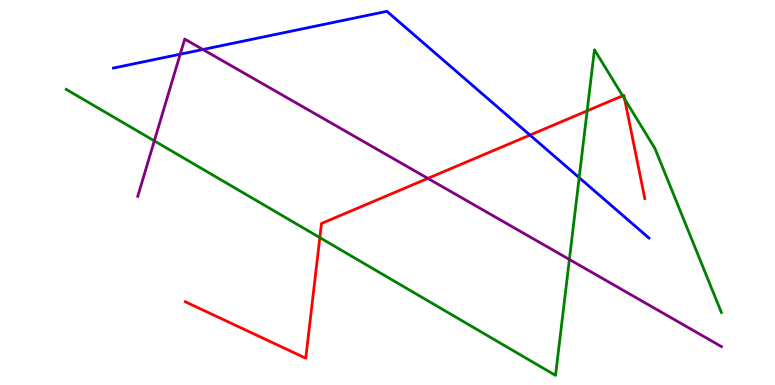[{'lines': ['blue', 'red'], 'intersections': [{'x': 6.84, 'y': 6.49}]}, {'lines': ['green', 'red'], 'intersections': [{'x': 4.13, 'y': 3.83}, {'x': 7.58, 'y': 7.12}, {'x': 8.03, 'y': 7.51}, {'x': 8.06, 'y': 7.43}]}, {'lines': ['purple', 'red'], 'intersections': [{'x': 5.52, 'y': 5.37}]}, {'lines': ['blue', 'green'], 'intersections': [{'x': 7.47, 'y': 5.39}]}, {'lines': ['blue', 'purple'], 'intersections': [{'x': 2.33, 'y': 8.59}, {'x': 2.62, 'y': 8.71}]}, {'lines': ['green', 'purple'], 'intersections': [{'x': 1.99, 'y': 6.34}, {'x': 7.35, 'y': 3.26}]}]